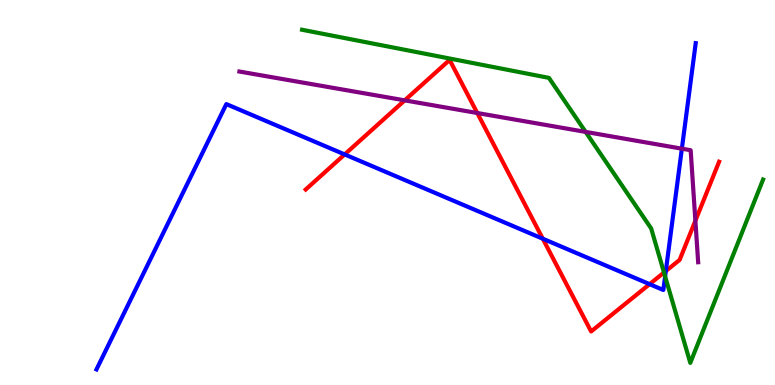[{'lines': ['blue', 'red'], 'intersections': [{'x': 4.45, 'y': 5.99}, {'x': 7.0, 'y': 3.8}, {'x': 8.38, 'y': 2.62}, {'x': 8.59, 'y': 2.96}]}, {'lines': ['green', 'red'], 'intersections': [{'x': 8.57, 'y': 2.92}]}, {'lines': ['purple', 'red'], 'intersections': [{'x': 5.22, 'y': 7.39}, {'x': 6.16, 'y': 7.06}, {'x': 8.97, 'y': 4.27}]}, {'lines': ['blue', 'green'], 'intersections': [{'x': 8.58, 'y': 2.82}]}, {'lines': ['blue', 'purple'], 'intersections': [{'x': 8.8, 'y': 6.14}]}, {'lines': ['green', 'purple'], 'intersections': [{'x': 7.56, 'y': 6.57}]}]